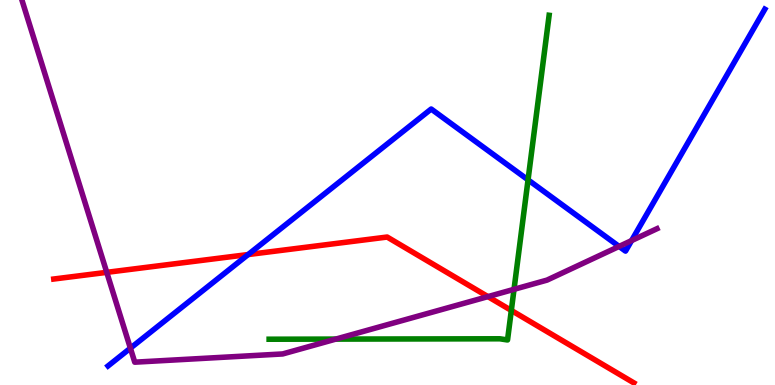[{'lines': ['blue', 'red'], 'intersections': [{'x': 3.2, 'y': 3.39}]}, {'lines': ['green', 'red'], 'intersections': [{'x': 6.6, 'y': 1.94}]}, {'lines': ['purple', 'red'], 'intersections': [{'x': 1.38, 'y': 2.93}, {'x': 6.3, 'y': 2.3}]}, {'lines': ['blue', 'green'], 'intersections': [{'x': 6.81, 'y': 5.33}]}, {'lines': ['blue', 'purple'], 'intersections': [{'x': 1.68, 'y': 0.957}, {'x': 7.99, 'y': 3.6}, {'x': 8.15, 'y': 3.75}]}, {'lines': ['green', 'purple'], 'intersections': [{'x': 4.33, 'y': 1.19}, {'x': 6.63, 'y': 2.49}]}]